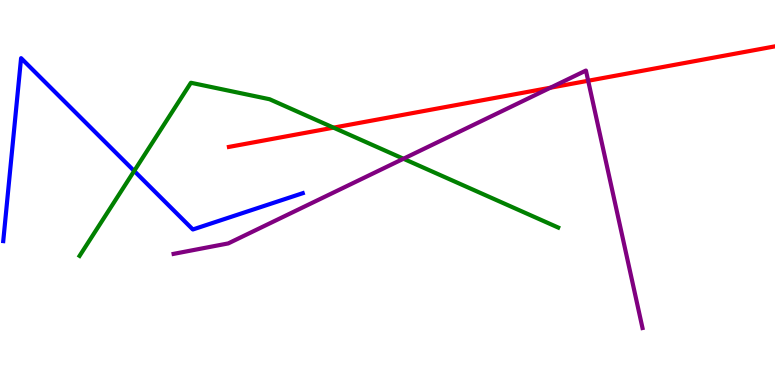[{'lines': ['blue', 'red'], 'intersections': []}, {'lines': ['green', 'red'], 'intersections': [{'x': 4.3, 'y': 6.68}]}, {'lines': ['purple', 'red'], 'intersections': [{'x': 7.1, 'y': 7.72}, {'x': 7.59, 'y': 7.9}]}, {'lines': ['blue', 'green'], 'intersections': [{'x': 1.73, 'y': 5.56}]}, {'lines': ['blue', 'purple'], 'intersections': []}, {'lines': ['green', 'purple'], 'intersections': [{'x': 5.21, 'y': 5.88}]}]